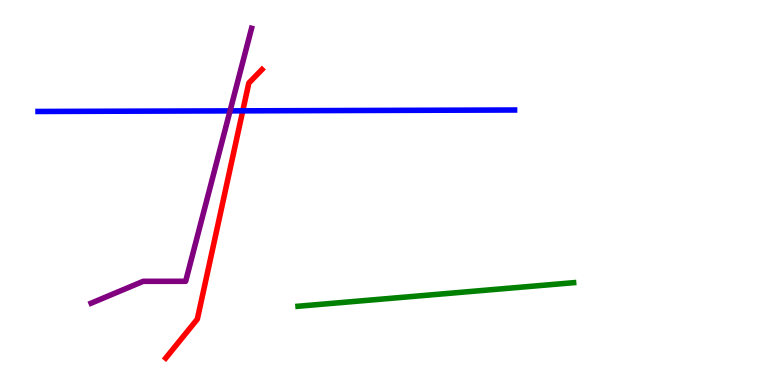[{'lines': ['blue', 'red'], 'intersections': [{'x': 3.13, 'y': 7.12}]}, {'lines': ['green', 'red'], 'intersections': []}, {'lines': ['purple', 'red'], 'intersections': []}, {'lines': ['blue', 'green'], 'intersections': []}, {'lines': ['blue', 'purple'], 'intersections': [{'x': 2.97, 'y': 7.12}]}, {'lines': ['green', 'purple'], 'intersections': []}]